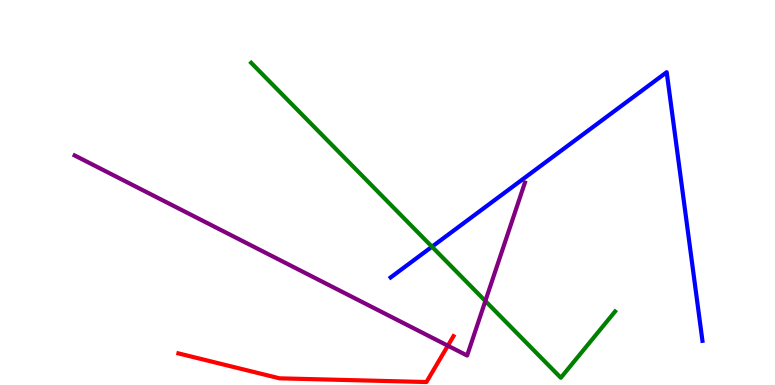[{'lines': ['blue', 'red'], 'intersections': []}, {'lines': ['green', 'red'], 'intersections': []}, {'lines': ['purple', 'red'], 'intersections': [{'x': 5.78, 'y': 1.02}]}, {'lines': ['blue', 'green'], 'intersections': [{'x': 5.57, 'y': 3.59}]}, {'lines': ['blue', 'purple'], 'intersections': []}, {'lines': ['green', 'purple'], 'intersections': [{'x': 6.26, 'y': 2.18}]}]